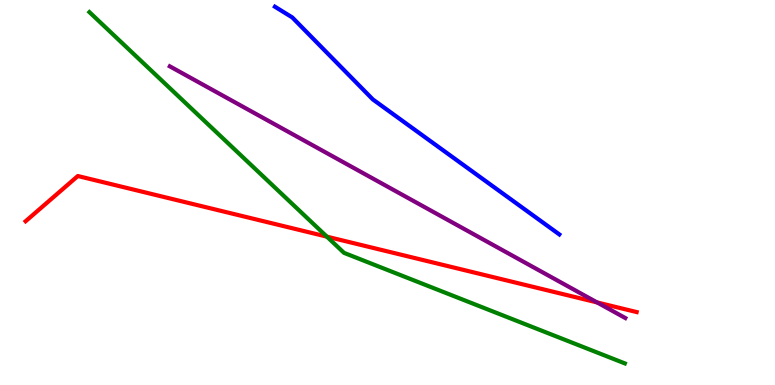[{'lines': ['blue', 'red'], 'intersections': []}, {'lines': ['green', 'red'], 'intersections': [{'x': 4.22, 'y': 3.85}]}, {'lines': ['purple', 'red'], 'intersections': [{'x': 7.7, 'y': 2.14}]}, {'lines': ['blue', 'green'], 'intersections': []}, {'lines': ['blue', 'purple'], 'intersections': []}, {'lines': ['green', 'purple'], 'intersections': []}]